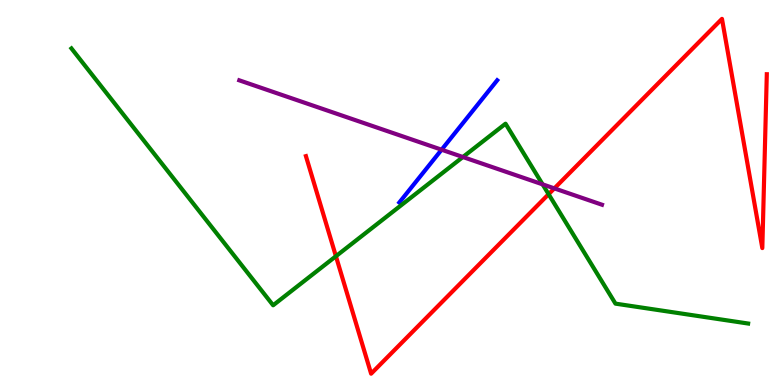[{'lines': ['blue', 'red'], 'intersections': []}, {'lines': ['green', 'red'], 'intersections': [{'x': 4.33, 'y': 3.34}, {'x': 7.08, 'y': 4.96}]}, {'lines': ['purple', 'red'], 'intersections': [{'x': 7.15, 'y': 5.11}]}, {'lines': ['blue', 'green'], 'intersections': []}, {'lines': ['blue', 'purple'], 'intersections': [{'x': 5.7, 'y': 6.11}]}, {'lines': ['green', 'purple'], 'intersections': [{'x': 5.97, 'y': 5.92}, {'x': 7.0, 'y': 5.21}]}]